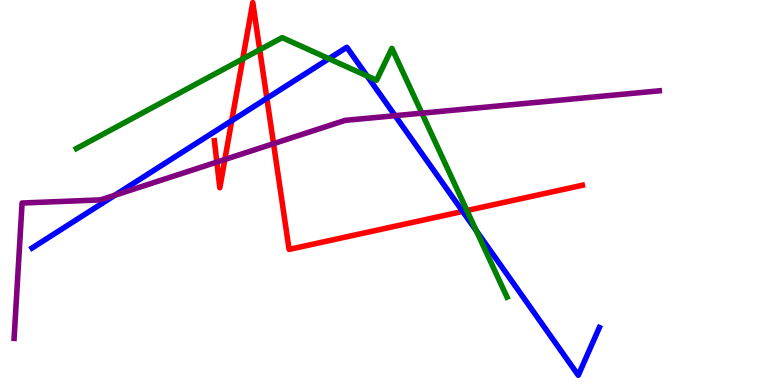[{'lines': ['blue', 'red'], 'intersections': [{'x': 2.99, 'y': 6.87}, {'x': 3.44, 'y': 7.45}, {'x': 5.97, 'y': 4.51}]}, {'lines': ['green', 'red'], 'intersections': [{'x': 3.13, 'y': 8.47}, {'x': 3.35, 'y': 8.71}, {'x': 6.02, 'y': 4.53}]}, {'lines': ['purple', 'red'], 'intersections': [{'x': 2.8, 'y': 5.79}, {'x': 2.9, 'y': 5.86}, {'x': 3.53, 'y': 6.27}]}, {'lines': ['blue', 'green'], 'intersections': [{'x': 4.24, 'y': 8.47}, {'x': 4.74, 'y': 8.03}, {'x': 6.15, 'y': 4.01}]}, {'lines': ['blue', 'purple'], 'intersections': [{'x': 1.48, 'y': 4.93}, {'x': 5.1, 'y': 7.0}]}, {'lines': ['green', 'purple'], 'intersections': [{'x': 5.44, 'y': 7.06}]}]